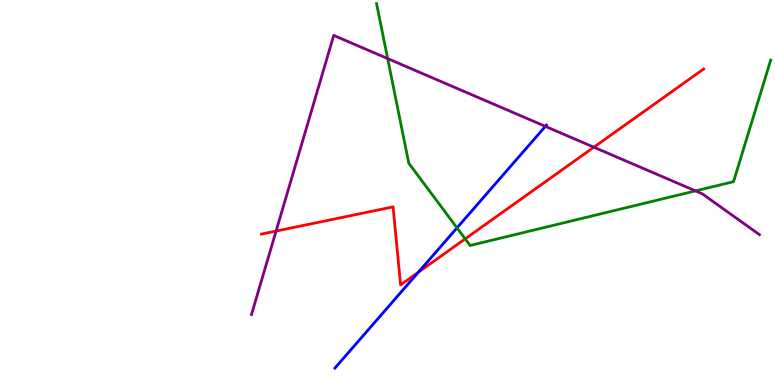[{'lines': ['blue', 'red'], 'intersections': [{'x': 5.4, 'y': 2.93}]}, {'lines': ['green', 'red'], 'intersections': [{'x': 6.0, 'y': 3.8}]}, {'lines': ['purple', 'red'], 'intersections': [{'x': 3.56, 'y': 4.0}, {'x': 7.66, 'y': 6.18}]}, {'lines': ['blue', 'green'], 'intersections': [{'x': 5.9, 'y': 4.08}]}, {'lines': ['blue', 'purple'], 'intersections': [{'x': 7.04, 'y': 6.72}]}, {'lines': ['green', 'purple'], 'intersections': [{'x': 5.0, 'y': 8.48}, {'x': 8.97, 'y': 5.04}]}]